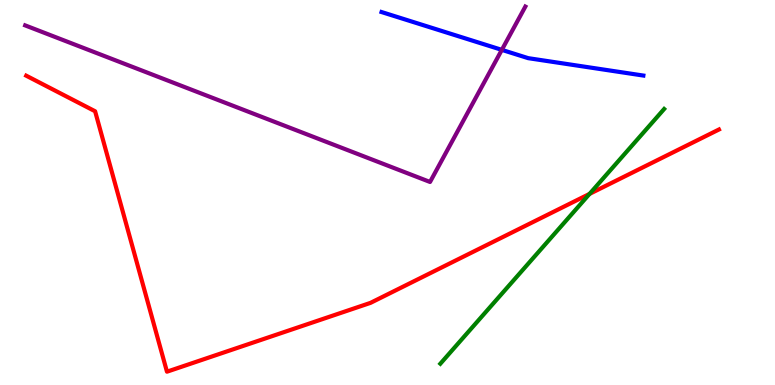[{'lines': ['blue', 'red'], 'intersections': []}, {'lines': ['green', 'red'], 'intersections': [{'x': 7.61, 'y': 4.96}]}, {'lines': ['purple', 'red'], 'intersections': []}, {'lines': ['blue', 'green'], 'intersections': []}, {'lines': ['blue', 'purple'], 'intersections': [{'x': 6.48, 'y': 8.7}]}, {'lines': ['green', 'purple'], 'intersections': []}]